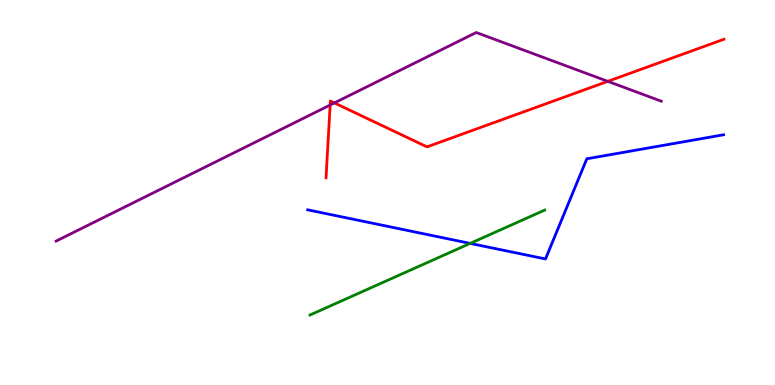[{'lines': ['blue', 'red'], 'intersections': []}, {'lines': ['green', 'red'], 'intersections': []}, {'lines': ['purple', 'red'], 'intersections': [{'x': 4.26, 'y': 7.27}, {'x': 4.31, 'y': 7.33}, {'x': 7.84, 'y': 7.89}]}, {'lines': ['blue', 'green'], 'intersections': [{'x': 6.07, 'y': 3.68}]}, {'lines': ['blue', 'purple'], 'intersections': []}, {'lines': ['green', 'purple'], 'intersections': []}]